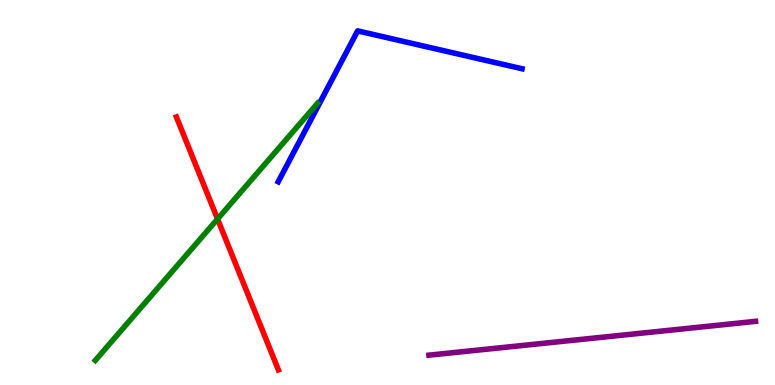[{'lines': ['blue', 'red'], 'intersections': []}, {'lines': ['green', 'red'], 'intersections': [{'x': 2.81, 'y': 4.31}]}, {'lines': ['purple', 'red'], 'intersections': []}, {'lines': ['blue', 'green'], 'intersections': []}, {'lines': ['blue', 'purple'], 'intersections': []}, {'lines': ['green', 'purple'], 'intersections': []}]